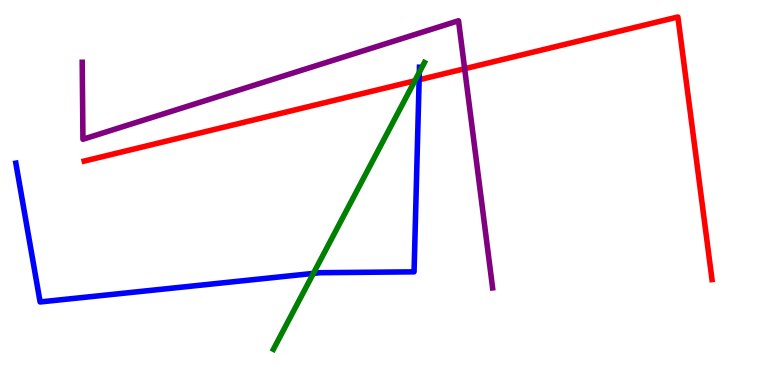[{'lines': ['blue', 'red'], 'intersections': [{'x': 5.41, 'y': 7.93}]}, {'lines': ['green', 'red'], 'intersections': [{'x': 5.35, 'y': 7.9}]}, {'lines': ['purple', 'red'], 'intersections': [{'x': 6.0, 'y': 8.21}]}, {'lines': ['blue', 'green'], 'intersections': [{'x': 4.04, 'y': 2.9}, {'x': 5.41, 'y': 8.12}]}, {'lines': ['blue', 'purple'], 'intersections': []}, {'lines': ['green', 'purple'], 'intersections': []}]